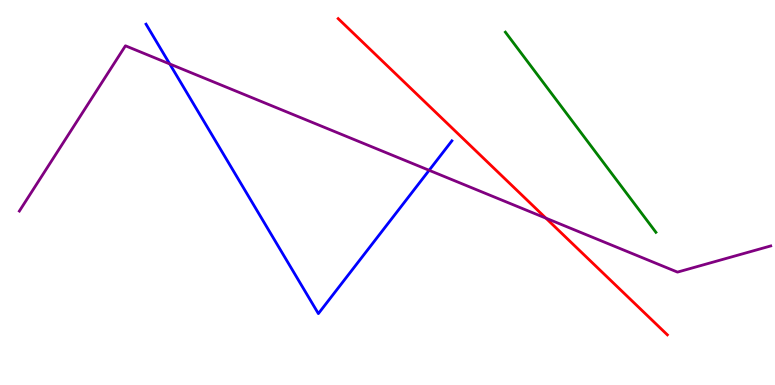[{'lines': ['blue', 'red'], 'intersections': []}, {'lines': ['green', 'red'], 'intersections': []}, {'lines': ['purple', 'red'], 'intersections': [{'x': 7.04, 'y': 4.33}]}, {'lines': ['blue', 'green'], 'intersections': []}, {'lines': ['blue', 'purple'], 'intersections': [{'x': 2.19, 'y': 8.34}, {'x': 5.54, 'y': 5.58}]}, {'lines': ['green', 'purple'], 'intersections': []}]